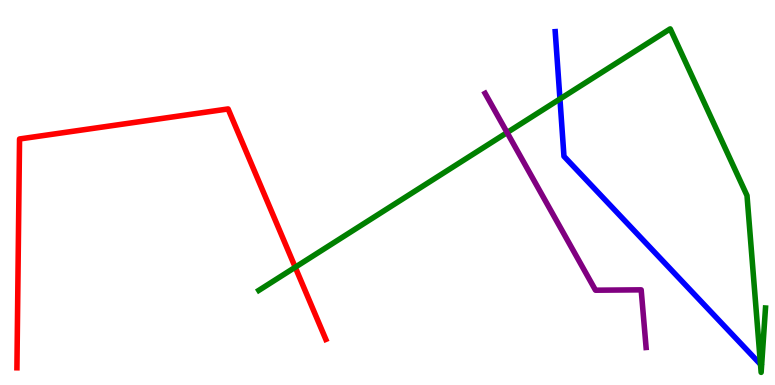[{'lines': ['blue', 'red'], 'intersections': []}, {'lines': ['green', 'red'], 'intersections': [{'x': 3.81, 'y': 3.06}]}, {'lines': ['purple', 'red'], 'intersections': []}, {'lines': ['blue', 'green'], 'intersections': [{'x': 7.23, 'y': 7.43}, {'x': 9.81, 'y': 0.537}]}, {'lines': ['blue', 'purple'], 'intersections': []}, {'lines': ['green', 'purple'], 'intersections': [{'x': 6.54, 'y': 6.56}]}]